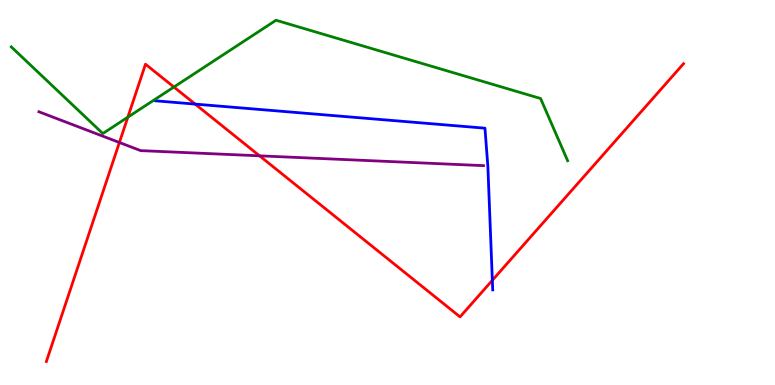[{'lines': ['blue', 'red'], 'intersections': [{'x': 2.52, 'y': 7.3}, {'x': 6.35, 'y': 2.72}]}, {'lines': ['green', 'red'], 'intersections': [{'x': 1.65, 'y': 6.96}, {'x': 2.24, 'y': 7.74}]}, {'lines': ['purple', 'red'], 'intersections': [{'x': 1.54, 'y': 6.3}, {'x': 3.35, 'y': 5.95}]}, {'lines': ['blue', 'green'], 'intersections': []}, {'lines': ['blue', 'purple'], 'intersections': []}, {'lines': ['green', 'purple'], 'intersections': []}]